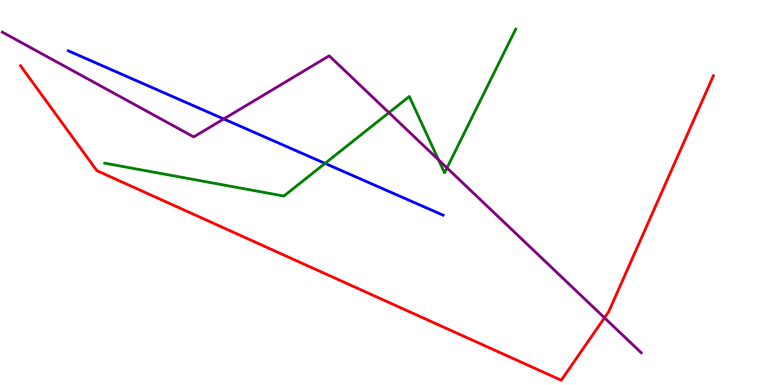[{'lines': ['blue', 'red'], 'intersections': []}, {'lines': ['green', 'red'], 'intersections': []}, {'lines': ['purple', 'red'], 'intersections': [{'x': 7.8, 'y': 1.75}]}, {'lines': ['blue', 'green'], 'intersections': [{'x': 4.19, 'y': 5.76}]}, {'lines': ['blue', 'purple'], 'intersections': [{'x': 2.89, 'y': 6.91}]}, {'lines': ['green', 'purple'], 'intersections': [{'x': 5.02, 'y': 7.07}, {'x': 5.66, 'y': 5.85}, {'x': 5.77, 'y': 5.64}]}]